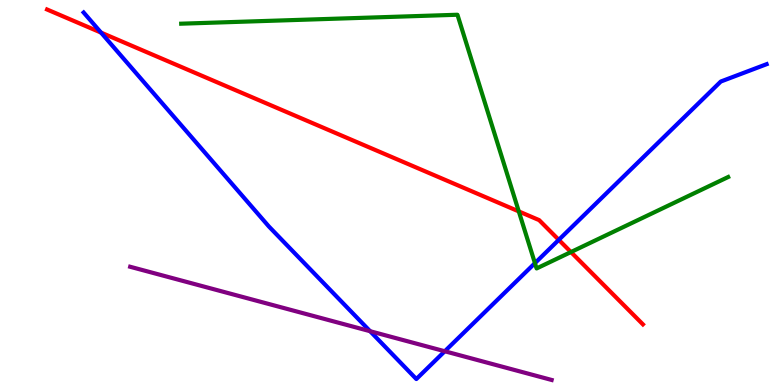[{'lines': ['blue', 'red'], 'intersections': [{'x': 1.3, 'y': 9.15}, {'x': 7.21, 'y': 3.77}]}, {'lines': ['green', 'red'], 'intersections': [{'x': 6.69, 'y': 4.51}, {'x': 7.37, 'y': 3.45}]}, {'lines': ['purple', 'red'], 'intersections': []}, {'lines': ['blue', 'green'], 'intersections': [{'x': 6.9, 'y': 3.17}]}, {'lines': ['blue', 'purple'], 'intersections': [{'x': 4.78, 'y': 1.4}, {'x': 5.74, 'y': 0.876}]}, {'lines': ['green', 'purple'], 'intersections': []}]